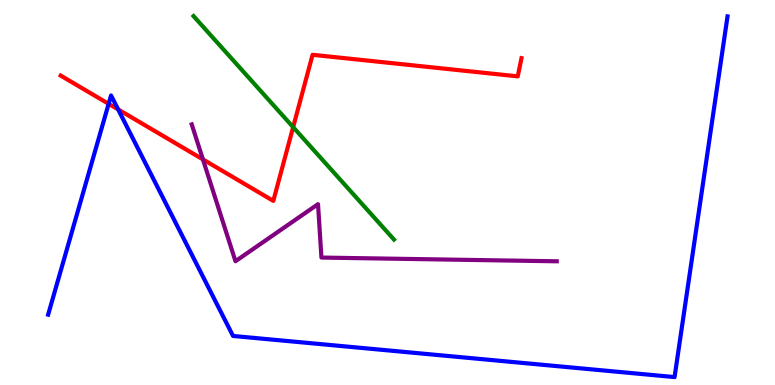[{'lines': ['blue', 'red'], 'intersections': [{'x': 1.4, 'y': 7.3}, {'x': 1.52, 'y': 7.16}]}, {'lines': ['green', 'red'], 'intersections': [{'x': 3.78, 'y': 6.7}]}, {'lines': ['purple', 'red'], 'intersections': [{'x': 2.62, 'y': 5.86}]}, {'lines': ['blue', 'green'], 'intersections': []}, {'lines': ['blue', 'purple'], 'intersections': []}, {'lines': ['green', 'purple'], 'intersections': []}]